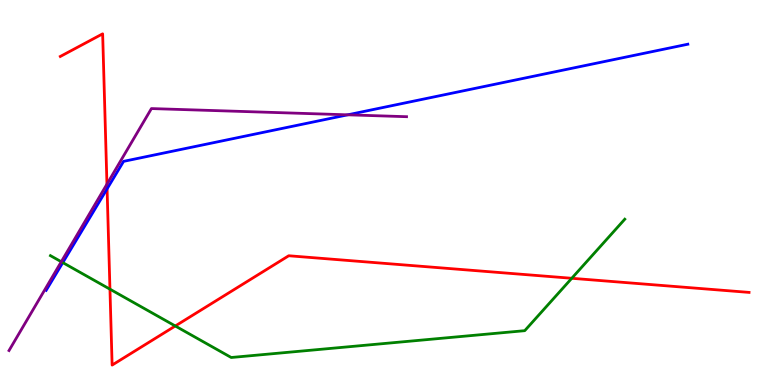[{'lines': ['blue', 'red'], 'intersections': [{'x': 1.38, 'y': 5.09}]}, {'lines': ['green', 'red'], 'intersections': [{'x': 1.42, 'y': 2.49}, {'x': 2.26, 'y': 1.53}, {'x': 7.38, 'y': 2.77}]}, {'lines': ['purple', 'red'], 'intersections': [{'x': 1.38, 'y': 5.22}]}, {'lines': ['blue', 'green'], 'intersections': [{'x': 0.81, 'y': 3.18}]}, {'lines': ['blue', 'purple'], 'intersections': [{'x': 4.49, 'y': 7.02}]}, {'lines': ['green', 'purple'], 'intersections': [{'x': 0.791, 'y': 3.2}]}]